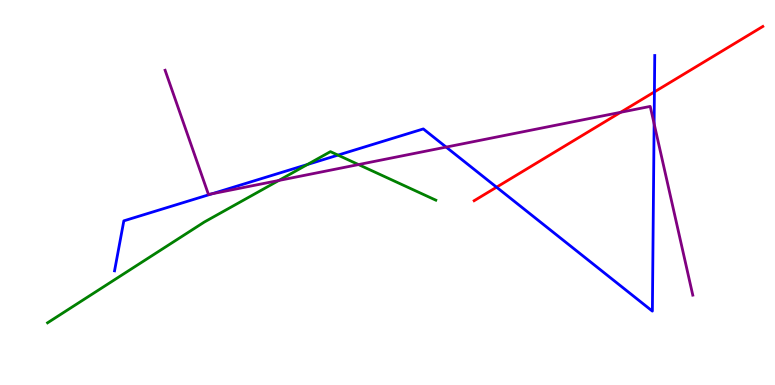[{'lines': ['blue', 'red'], 'intersections': [{'x': 6.41, 'y': 5.14}, {'x': 8.44, 'y': 7.61}]}, {'lines': ['green', 'red'], 'intersections': []}, {'lines': ['purple', 'red'], 'intersections': [{'x': 8.01, 'y': 7.08}]}, {'lines': ['blue', 'green'], 'intersections': [{'x': 3.97, 'y': 5.73}, {'x': 4.36, 'y': 5.97}]}, {'lines': ['blue', 'purple'], 'intersections': [{'x': 2.74, 'y': 4.97}, {'x': 5.76, 'y': 6.18}, {'x': 8.44, 'y': 6.79}]}, {'lines': ['green', 'purple'], 'intersections': [{'x': 3.6, 'y': 5.31}, {'x': 4.63, 'y': 5.73}]}]